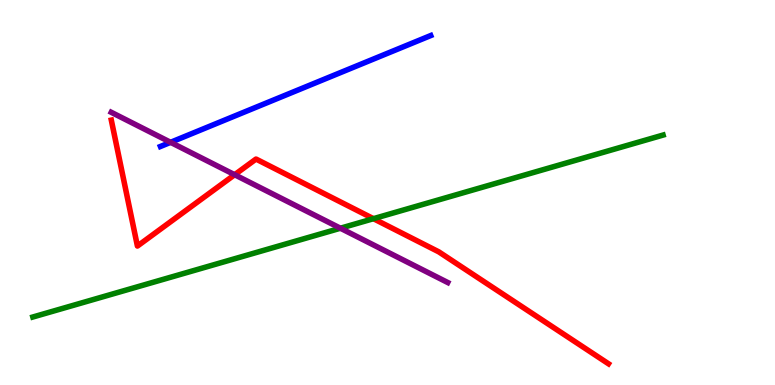[{'lines': ['blue', 'red'], 'intersections': []}, {'lines': ['green', 'red'], 'intersections': [{'x': 4.82, 'y': 4.32}]}, {'lines': ['purple', 'red'], 'intersections': [{'x': 3.03, 'y': 5.46}]}, {'lines': ['blue', 'green'], 'intersections': []}, {'lines': ['blue', 'purple'], 'intersections': [{'x': 2.2, 'y': 6.3}]}, {'lines': ['green', 'purple'], 'intersections': [{'x': 4.39, 'y': 4.07}]}]